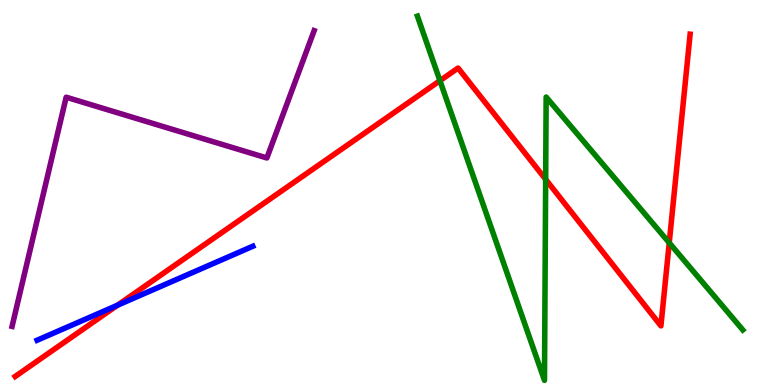[{'lines': ['blue', 'red'], 'intersections': [{'x': 1.52, 'y': 2.07}]}, {'lines': ['green', 'red'], 'intersections': [{'x': 5.68, 'y': 7.9}, {'x': 7.04, 'y': 5.34}, {'x': 8.64, 'y': 3.69}]}, {'lines': ['purple', 'red'], 'intersections': []}, {'lines': ['blue', 'green'], 'intersections': []}, {'lines': ['blue', 'purple'], 'intersections': []}, {'lines': ['green', 'purple'], 'intersections': []}]